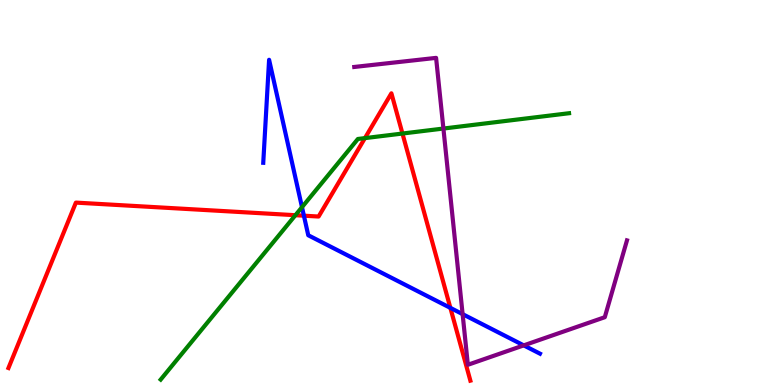[{'lines': ['blue', 'red'], 'intersections': [{'x': 3.92, 'y': 4.4}, {'x': 5.81, 'y': 2.0}]}, {'lines': ['green', 'red'], 'intersections': [{'x': 3.81, 'y': 4.41}, {'x': 4.71, 'y': 6.41}, {'x': 5.19, 'y': 6.53}]}, {'lines': ['purple', 'red'], 'intersections': []}, {'lines': ['blue', 'green'], 'intersections': [{'x': 3.9, 'y': 4.62}]}, {'lines': ['blue', 'purple'], 'intersections': [{'x': 5.97, 'y': 1.84}, {'x': 6.76, 'y': 1.03}]}, {'lines': ['green', 'purple'], 'intersections': [{'x': 5.72, 'y': 6.66}]}]